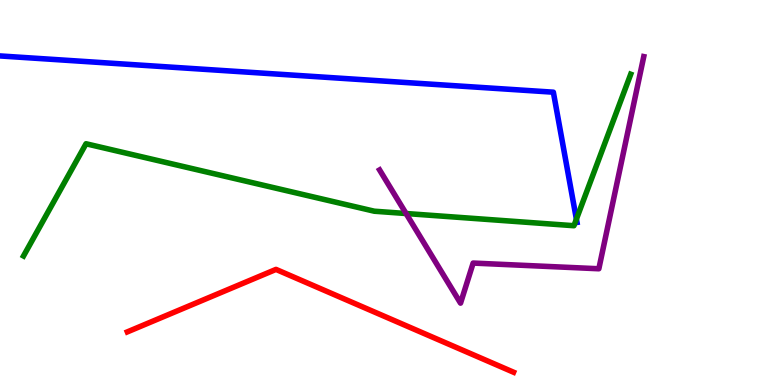[{'lines': ['blue', 'red'], 'intersections': []}, {'lines': ['green', 'red'], 'intersections': []}, {'lines': ['purple', 'red'], 'intersections': []}, {'lines': ['blue', 'green'], 'intersections': [{'x': 7.44, 'y': 4.31}]}, {'lines': ['blue', 'purple'], 'intersections': []}, {'lines': ['green', 'purple'], 'intersections': [{'x': 5.24, 'y': 4.45}]}]